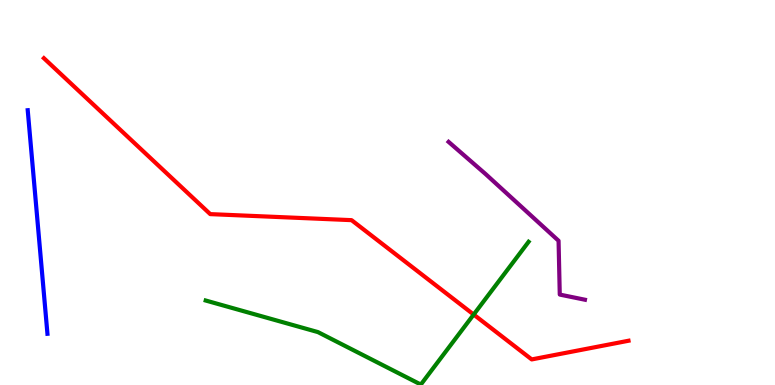[{'lines': ['blue', 'red'], 'intersections': []}, {'lines': ['green', 'red'], 'intersections': [{'x': 6.11, 'y': 1.83}]}, {'lines': ['purple', 'red'], 'intersections': []}, {'lines': ['blue', 'green'], 'intersections': []}, {'lines': ['blue', 'purple'], 'intersections': []}, {'lines': ['green', 'purple'], 'intersections': []}]